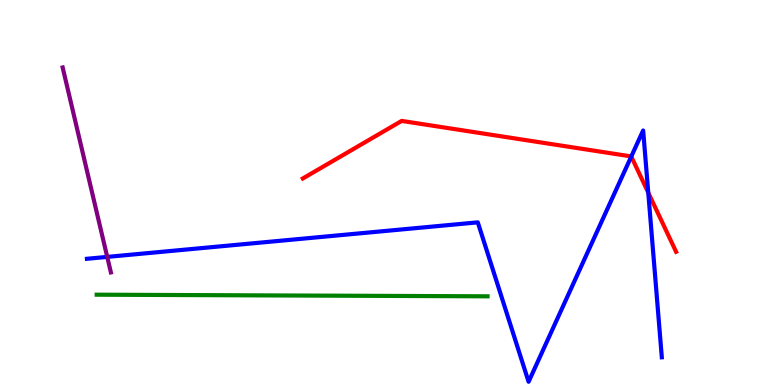[{'lines': ['blue', 'red'], 'intersections': [{'x': 8.15, 'y': 5.93}, {'x': 8.36, 'y': 5.0}]}, {'lines': ['green', 'red'], 'intersections': []}, {'lines': ['purple', 'red'], 'intersections': []}, {'lines': ['blue', 'green'], 'intersections': []}, {'lines': ['blue', 'purple'], 'intersections': [{'x': 1.38, 'y': 3.33}]}, {'lines': ['green', 'purple'], 'intersections': []}]